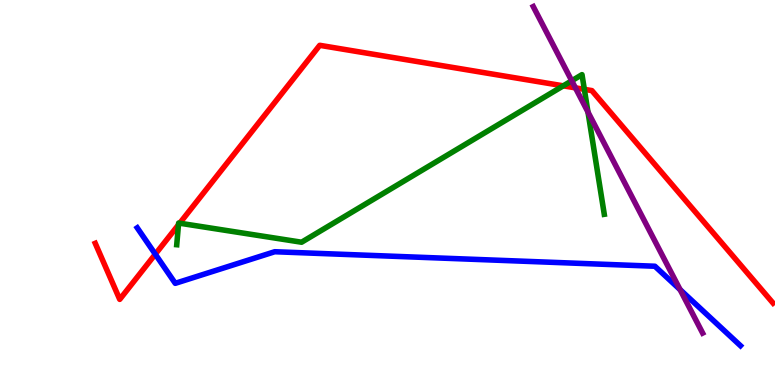[{'lines': ['blue', 'red'], 'intersections': [{'x': 2.0, 'y': 3.4}]}, {'lines': ['green', 'red'], 'intersections': [{'x': 2.3, 'y': 4.16}, {'x': 2.32, 'y': 4.2}, {'x': 7.27, 'y': 7.77}, {'x': 7.54, 'y': 7.68}]}, {'lines': ['purple', 'red'], 'intersections': [{'x': 7.42, 'y': 7.72}]}, {'lines': ['blue', 'green'], 'intersections': []}, {'lines': ['blue', 'purple'], 'intersections': [{'x': 8.78, 'y': 2.48}]}, {'lines': ['green', 'purple'], 'intersections': [{'x': 7.38, 'y': 7.9}, {'x': 7.59, 'y': 7.09}]}]